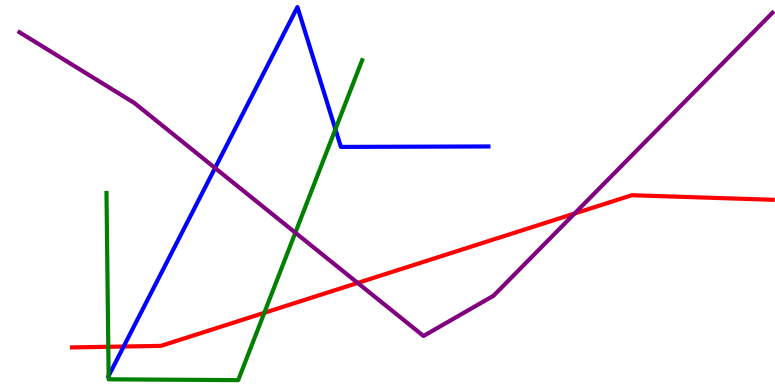[{'lines': ['blue', 'red'], 'intersections': [{'x': 1.6, 'y': 1.0}]}, {'lines': ['green', 'red'], 'intersections': [{'x': 1.4, 'y': 0.993}, {'x': 3.41, 'y': 1.88}]}, {'lines': ['purple', 'red'], 'intersections': [{'x': 4.62, 'y': 2.65}, {'x': 7.41, 'y': 4.45}]}, {'lines': ['blue', 'green'], 'intersections': [{'x': 1.4, 'y': 0.237}, {'x': 4.33, 'y': 6.64}]}, {'lines': ['blue', 'purple'], 'intersections': [{'x': 2.77, 'y': 5.64}]}, {'lines': ['green', 'purple'], 'intersections': [{'x': 3.81, 'y': 3.96}]}]